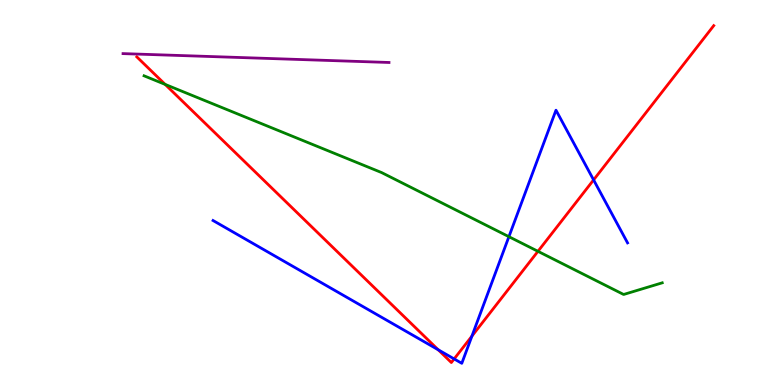[{'lines': ['blue', 'red'], 'intersections': [{'x': 5.65, 'y': 0.915}, {'x': 5.86, 'y': 0.677}, {'x': 6.09, 'y': 1.27}, {'x': 7.66, 'y': 5.33}]}, {'lines': ['green', 'red'], 'intersections': [{'x': 2.13, 'y': 7.81}, {'x': 6.94, 'y': 3.47}]}, {'lines': ['purple', 'red'], 'intersections': []}, {'lines': ['blue', 'green'], 'intersections': [{'x': 6.57, 'y': 3.85}]}, {'lines': ['blue', 'purple'], 'intersections': []}, {'lines': ['green', 'purple'], 'intersections': []}]